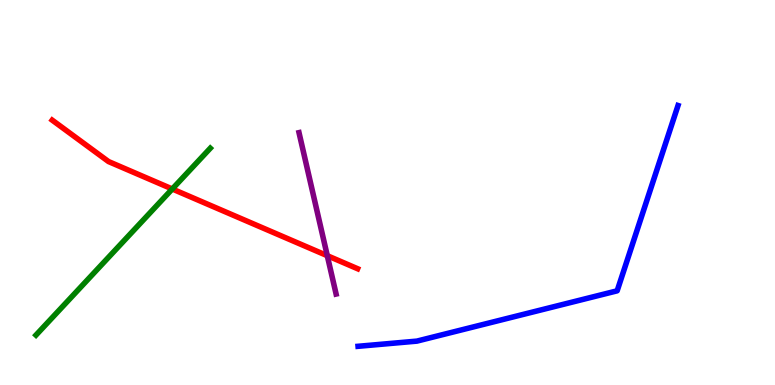[{'lines': ['blue', 'red'], 'intersections': []}, {'lines': ['green', 'red'], 'intersections': [{'x': 2.22, 'y': 5.09}]}, {'lines': ['purple', 'red'], 'intersections': [{'x': 4.22, 'y': 3.36}]}, {'lines': ['blue', 'green'], 'intersections': []}, {'lines': ['blue', 'purple'], 'intersections': []}, {'lines': ['green', 'purple'], 'intersections': []}]